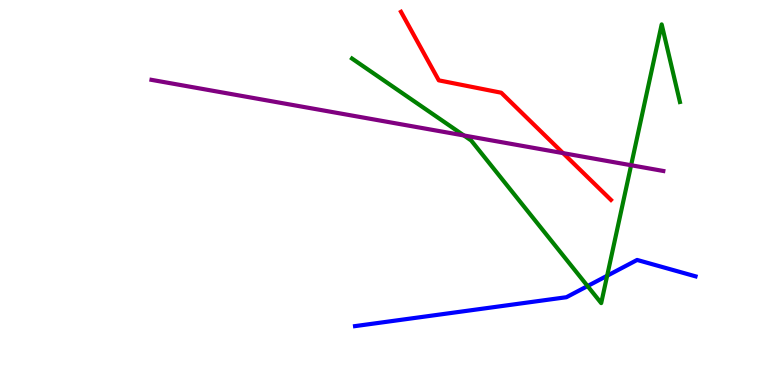[{'lines': ['blue', 'red'], 'intersections': []}, {'lines': ['green', 'red'], 'intersections': []}, {'lines': ['purple', 'red'], 'intersections': [{'x': 7.27, 'y': 6.02}]}, {'lines': ['blue', 'green'], 'intersections': [{'x': 7.58, 'y': 2.57}, {'x': 7.83, 'y': 2.84}]}, {'lines': ['blue', 'purple'], 'intersections': []}, {'lines': ['green', 'purple'], 'intersections': [{'x': 5.99, 'y': 6.48}, {'x': 8.14, 'y': 5.71}]}]